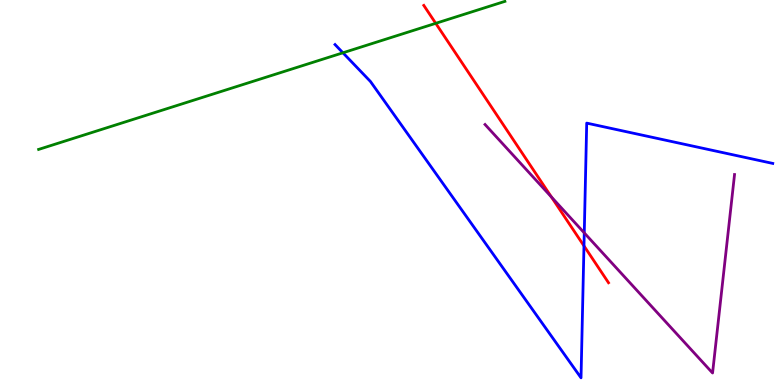[{'lines': ['blue', 'red'], 'intersections': [{'x': 7.54, 'y': 3.61}]}, {'lines': ['green', 'red'], 'intersections': [{'x': 5.62, 'y': 9.39}]}, {'lines': ['purple', 'red'], 'intersections': [{'x': 7.11, 'y': 4.88}]}, {'lines': ['blue', 'green'], 'intersections': [{'x': 4.42, 'y': 8.63}]}, {'lines': ['blue', 'purple'], 'intersections': [{'x': 7.54, 'y': 3.95}]}, {'lines': ['green', 'purple'], 'intersections': []}]